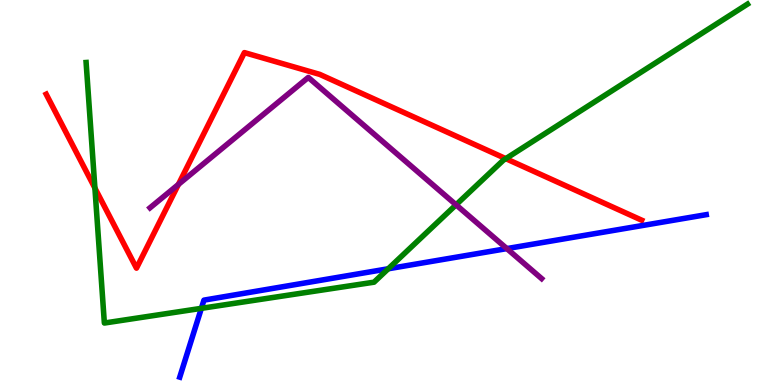[{'lines': ['blue', 'red'], 'intersections': []}, {'lines': ['green', 'red'], 'intersections': [{'x': 1.22, 'y': 5.11}, {'x': 6.53, 'y': 5.88}]}, {'lines': ['purple', 'red'], 'intersections': [{'x': 2.3, 'y': 5.21}]}, {'lines': ['blue', 'green'], 'intersections': [{'x': 2.6, 'y': 1.99}, {'x': 5.01, 'y': 3.02}]}, {'lines': ['blue', 'purple'], 'intersections': [{'x': 6.54, 'y': 3.54}]}, {'lines': ['green', 'purple'], 'intersections': [{'x': 5.88, 'y': 4.68}]}]